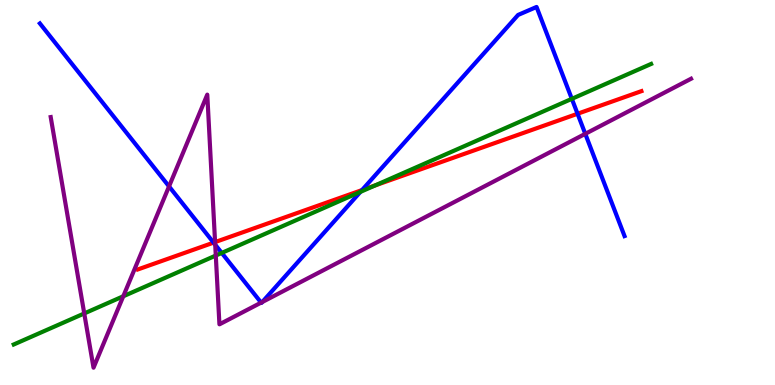[{'lines': ['blue', 'red'], 'intersections': [{'x': 2.76, 'y': 3.7}, {'x': 4.67, 'y': 5.06}, {'x': 7.45, 'y': 7.05}]}, {'lines': ['green', 'red'], 'intersections': [{'x': 4.84, 'y': 5.18}]}, {'lines': ['purple', 'red'], 'intersections': [{'x': 2.78, 'y': 3.71}]}, {'lines': ['blue', 'green'], 'intersections': [{'x': 2.86, 'y': 3.43}, {'x': 4.65, 'y': 5.02}, {'x': 7.38, 'y': 7.43}]}, {'lines': ['blue', 'purple'], 'intersections': [{'x': 2.18, 'y': 5.16}, {'x': 2.78, 'y': 3.64}, {'x': 3.37, 'y': 2.14}, {'x': 3.38, 'y': 2.15}, {'x': 7.55, 'y': 6.52}]}, {'lines': ['green', 'purple'], 'intersections': [{'x': 1.09, 'y': 1.86}, {'x': 1.59, 'y': 2.3}, {'x': 2.78, 'y': 3.36}]}]